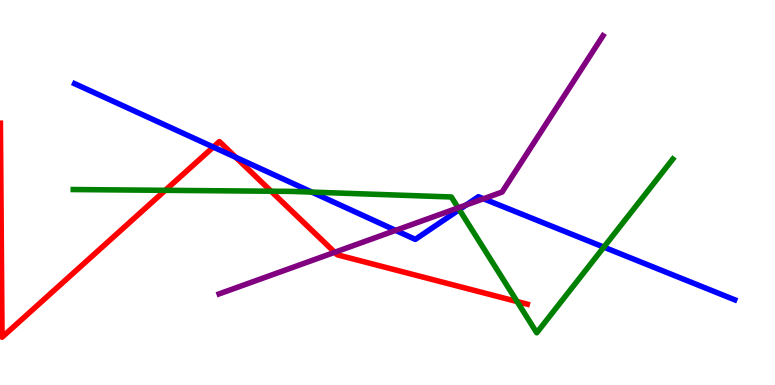[{'lines': ['blue', 'red'], 'intersections': [{'x': 2.75, 'y': 6.18}, {'x': 3.04, 'y': 5.91}]}, {'lines': ['green', 'red'], 'intersections': [{'x': 2.13, 'y': 5.06}, {'x': 3.5, 'y': 5.03}, {'x': 6.67, 'y': 2.17}]}, {'lines': ['purple', 'red'], 'intersections': [{'x': 4.32, 'y': 3.45}]}, {'lines': ['blue', 'green'], 'intersections': [{'x': 4.02, 'y': 5.01}, {'x': 5.93, 'y': 4.55}, {'x': 7.79, 'y': 3.58}]}, {'lines': ['blue', 'purple'], 'intersections': [{'x': 5.1, 'y': 4.02}, {'x': 6.02, 'y': 4.68}, {'x': 6.24, 'y': 4.84}]}, {'lines': ['green', 'purple'], 'intersections': [{'x': 5.91, 'y': 4.6}]}]